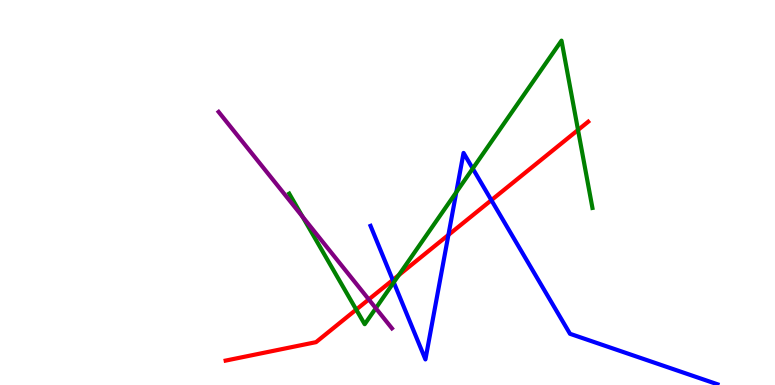[{'lines': ['blue', 'red'], 'intersections': [{'x': 5.07, 'y': 2.73}, {'x': 5.79, 'y': 3.9}, {'x': 6.34, 'y': 4.8}]}, {'lines': ['green', 'red'], 'intersections': [{'x': 4.6, 'y': 1.96}, {'x': 5.15, 'y': 2.85}, {'x': 7.46, 'y': 6.62}]}, {'lines': ['purple', 'red'], 'intersections': [{'x': 4.76, 'y': 2.22}]}, {'lines': ['blue', 'green'], 'intersections': [{'x': 5.08, 'y': 2.67}, {'x': 5.89, 'y': 5.01}, {'x': 6.1, 'y': 5.62}]}, {'lines': ['blue', 'purple'], 'intersections': []}, {'lines': ['green', 'purple'], 'intersections': [{'x': 3.9, 'y': 4.37}, {'x': 4.85, 'y': 1.99}]}]